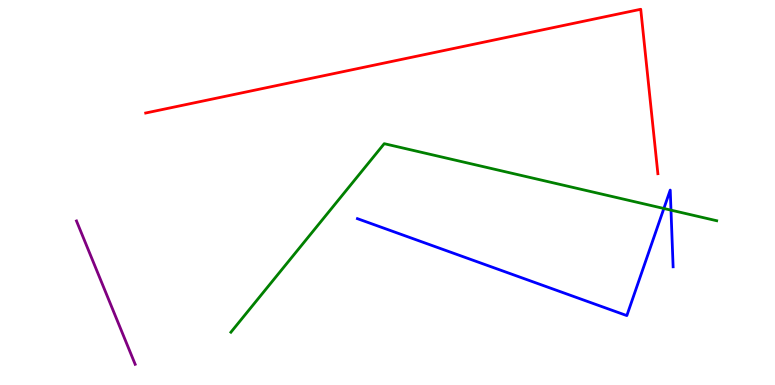[{'lines': ['blue', 'red'], 'intersections': []}, {'lines': ['green', 'red'], 'intersections': []}, {'lines': ['purple', 'red'], 'intersections': []}, {'lines': ['blue', 'green'], 'intersections': [{'x': 8.57, 'y': 4.58}, {'x': 8.66, 'y': 4.54}]}, {'lines': ['blue', 'purple'], 'intersections': []}, {'lines': ['green', 'purple'], 'intersections': []}]